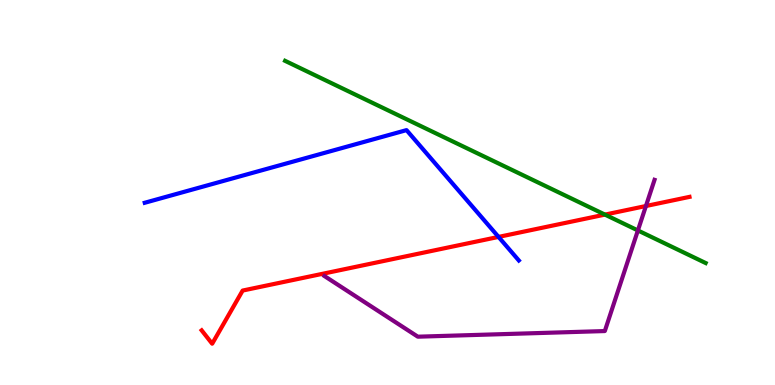[{'lines': ['blue', 'red'], 'intersections': [{'x': 6.43, 'y': 3.85}]}, {'lines': ['green', 'red'], 'intersections': [{'x': 7.81, 'y': 4.43}]}, {'lines': ['purple', 'red'], 'intersections': [{'x': 8.33, 'y': 4.65}]}, {'lines': ['blue', 'green'], 'intersections': []}, {'lines': ['blue', 'purple'], 'intersections': []}, {'lines': ['green', 'purple'], 'intersections': [{'x': 8.23, 'y': 4.01}]}]